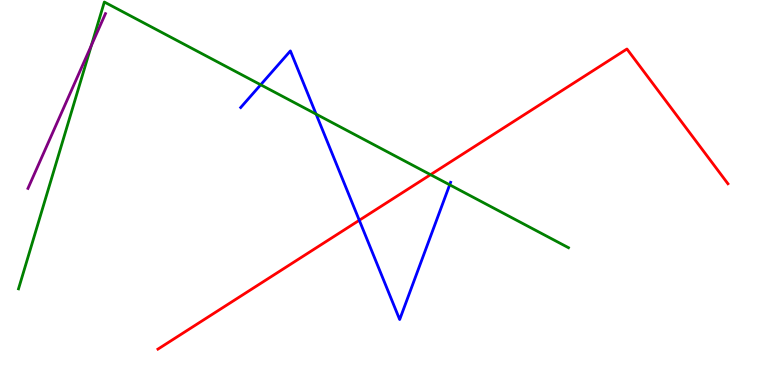[{'lines': ['blue', 'red'], 'intersections': [{'x': 4.64, 'y': 4.28}]}, {'lines': ['green', 'red'], 'intersections': [{'x': 5.56, 'y': 5.46}]}, {'lines': ['purple', 'red'], 'intersections': []}, {'lines': ['blue', 'green'], 'intersections': [{'x': 3.36, 'y': 7.8}, {'x': 4.08, 'y': 7.04}, {'x': 5.8, 'y': 5.2}]}, {'lines': ['blue', 'purple'], 'intersections': []}, {'lines': ['green', 'purple'], 'intersections': [{'x': 1.18, 'y': 8.82}]}]